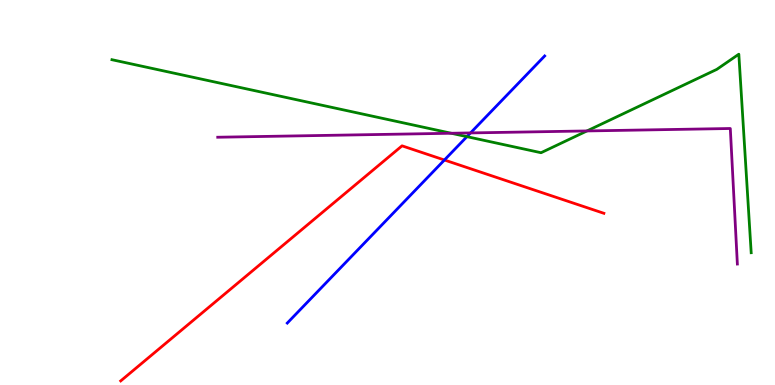[{'lines': ['blue', 'red'], 'intersections': [{'x': 5.73, 'y': 5.84}]}, {'lines': ['green', 'red'], 'intersections': []}, {'lines': ['purple', 'red'], 'intersections': []}, {'lines': ['blue', 'green'], 'intersections': [{'x': 6.02, 'y': 6.45}]}, {'lines': ['blue', 'purple'], 'intersections': [{'x': 6.07, 'y': 6.55}]}, {'lines': ['green', 'purple'], 'intersections': [{'x': 5.82, 'y': 6.54}, {'x': 7.57, 'y': 6.6}]}]